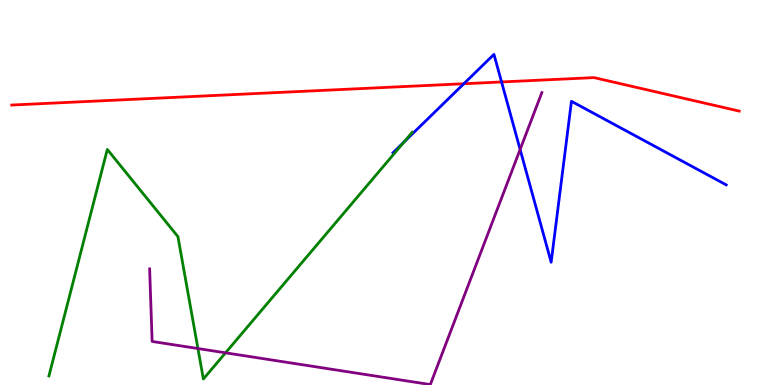[{'lines': ['blue', 'red'], 'intersections': [{'x': 5.99, 'y': 7.82}, {'x': 6.47, 'y': 7.87}]}, {'lines': ['green', 'red'], 'intersections': []}, {'lines': ['purple', 'red'], 'intersections': []}, {'lines': ['blue', 'green'], 'intersections': [{'x': 5.21, 'y': 6.3}]}, {'lines': ['blue', 'purple'], 'intersections': [{'x': 6.71, 'y': 6.12}]}, {'lines': ['green', 'purple'], 'intersections': [{'x': 2.55, 'y': 0.947}, {'x': 2.91, 'y': 0.836}]}]